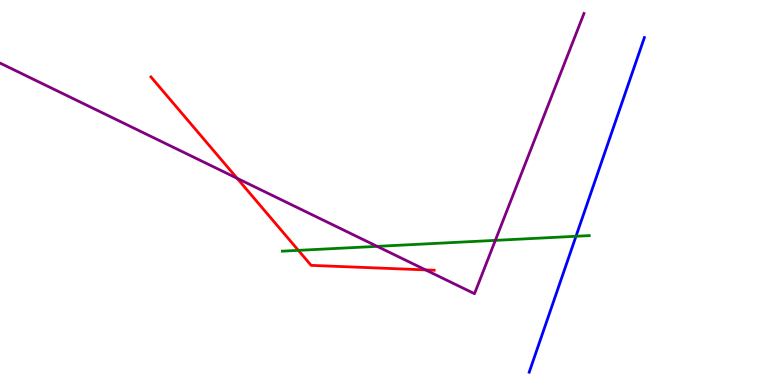[{'lines': ['blue', 'red'], 'intersections': []}, {'lines': ['green', 'red'], 'intersections': [{'x': 3.85, 'y': 3.5}]}, {'lines': ['purple', 'red'], 'intersections': [{'x': 3.06, 'y': 5.37}, {'x': 5.49, 'y': 2.99}]}, {'lines': ['blue', 'green'], 'intersections': [{'x': 7.43, 'y': 3.86}]}, {'lines': ['blue', 'purple'], 'intersections': []}, {'lines': ['green', 'purple'], 'intersections': [{'x': 4.87, 'y': 3.6}, {'x': 6.39, 'y': 3.76}]}]